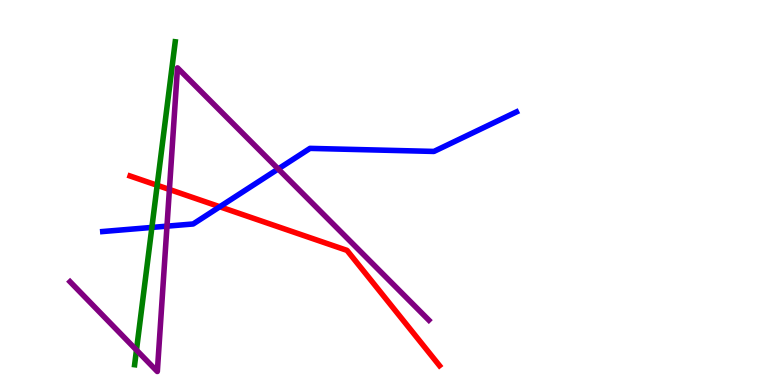[{'lines': ['blue', 'red'], 'intersections': [{'x': 2.84, 'y': 4.63}]}, {'lines': ['green', 'red'], 'intersections': [{'x': 2.03, 'y': 5.19}]}, {'lines': ['purple', 'red'], 'intersections': [{'x': 2.19, 'y': 5.08}]}, {'lines': ['blue', 'green'], 'intersections': [{'x': 1.96, 'y': 4.09}]}, {'lines': ['blue', 'purple'], 'intersections': [{'x': 2.15, 'y': 4.13}, {'x': 3.59, 'y': 5.61}]}, {'lines': ['green', 'purple'], 'intersections': [{'x': 1.76, 'y': 0.908}]}]